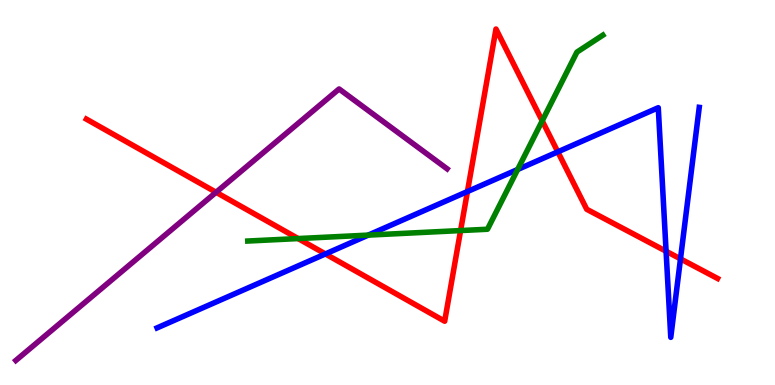[{'lines': ['blue', 'red'], 'intersections': [{'x': 4.2, 'y': 3.4}, {'x': 6.03, 'y': 5.02}, {'x': 7.2, 'y': 6.06}, {'x': 8.59, 'y': 3.47}, {'x': 8.78, 'y': 3.28}]}, {'lines': ['green', 'red'], 'intersections': [{'x': 3.85, 'y': 3.8}, {'x': 5.94, 'y': 4.01}, {'x': 7.0, 'y': 6.86}]}, {'lines': ['purple', 'red'], 'intersections': [{'x': 2.79, 'y': 5.01}]}, {'lines': ['blue', 'green'], 'intersections': [{'x': 4.75, 'y': 3.89}, {'x': 6.68, 'y': 5.6}]}, {'lines': ['blue', 'purple'], 'intersections': []}, {'lines': ['green', 'purple'], 'intersections': []}]